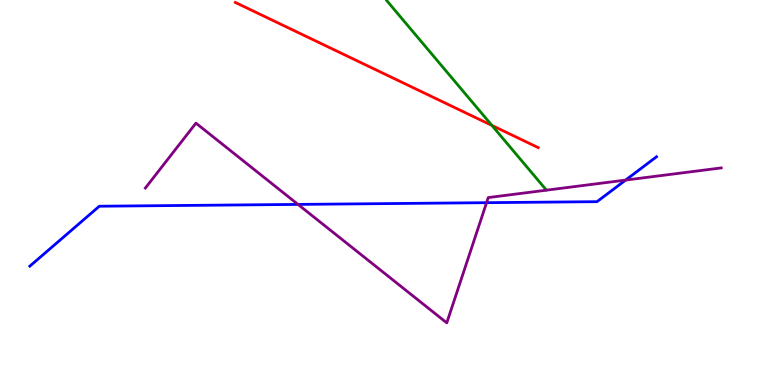[{'lines': ['blue', 'red'], 'intersections': []}, {'lines': ['green', 'red'], 'intersections': [{'x': 6.35, 'y': 6.74}]}, {'lines': ['purple', 'red'], 'intersections': []}, {'lines': ['blue', 'green'], 'intersections': []}, {'lines': ['blue', 'purple'], 'intersections': [{'x': 3.85, 'y': 4.69}, {'x': 6.28, 'y': 4.74}, {'x': 8.07, 'y': 5.32}]}, {'lines': ['green', 'purple'], 'intersections': []}]